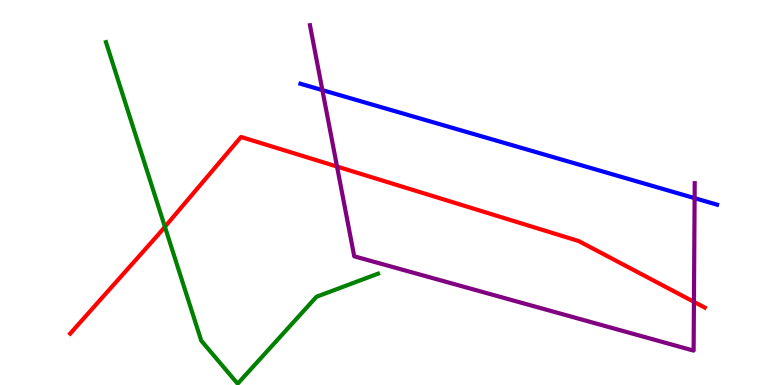[{'lines': ['blue', 'red'], 'intersections': []}, {'lines': ['green', 'red'], 'intersections': [{'x': 2.13, 'y': 4.11}]}, {'lines': ['purple', 'red'], 'intersections': [{'x': 4.35, 'y': 5.67}, {'x': 8.95, 'y': 2.16}]}, {'lines': ['blue', 'green'], 'intersections': []}, {'lines': ['blue', 'purple'], 'intersections': [{'x': 4.16, 'y': 7.66}, {'x': 8.96, 'y': 4.85}]}, {'lines': ['green', 'purple'], 'intersections': []}]